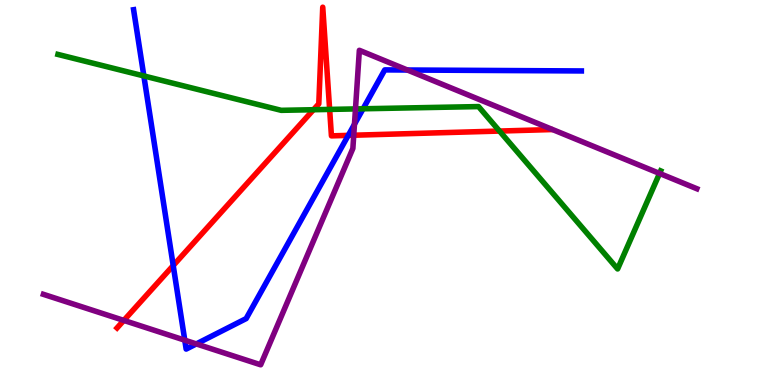[{'lines': ['blue', 'red'], 'intersections': [{'x': 2.24, 'y': 3.1}, {'x': 4.49, 'y': 6.48}]}, {'lines': ['green', 'red'], 'intersections': [{'x': 4.04, 'y': 7.15}, {'x': 4.25, 'y': 7.16}, {'x': 6.45, 'y': 6.6}]}, {'lines': ['purple', 'red'], 'intersections': [{'x': 1.6, 'y': 1.68}, {'x': 4.56, 'y': 6.49}]}, {'lines': ['blue', 'green'], 'intersections': [{'x': 1.86, 'y': 8.03}, {'x': 4.68, 'y': 7.17}]}, {'lines': ['blue', 'purple'], 'intersections': [{'x': 2.38, 'y': 1.16}, {'x': 2.53, 'y': 1.07}, {'x': 4.57, 'y': 6.77}, {'x': 5.26, 'y': 8.18}]}, {'lines': ['green', 'purple'], 'intersections': [{'x': 4.59, 'y': 7.17}, {'x': 8.51, 'y': 5.5}]}]